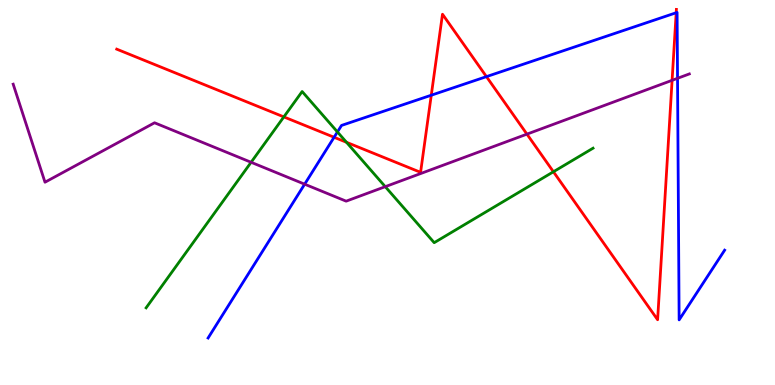[{'lines': ['blue', 'red'], 'intersections': [{'x': 4.31, 'y': 6.43}, {'x': 5.56, 'y': 7.53}, {'x': 6.28, 'y': 8.01}, {'x': 8.73, 'y': 9.67}]}, {'lines': ['green', 'red'], 'intersections': [{'x': 3.66, 'y': 6.96}, {'x': 4.47, 'y': 6.3}, {'x': 7.14, 'y': 5.54}]}, {'lines': ['purple', 'red'], 'intersections': [{'x': 6.8, 'y': 6.52}, {'x': 8.67, 'y': 7.91}]}, {'lines': ['blue', 'green'], 'intersections': [{'x': 4.35, 'y': 6.57}]}, {'lines': ['blue', 'purple'], 'intersections': [{'x': 3.93, 'y': 5.22}, {'x': 8.74, 'y': 7.97}]}, {'lines': ['green', 'purple'], 'intersections': [{'x': 3.24, 'y': 5.78}, {'x': 4.97, 'y': 5.15}]}]